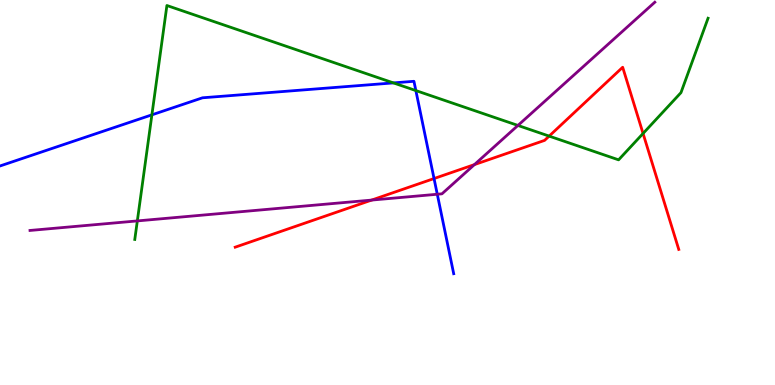[{'lines': ['blue', 'red'], 'intersections': [{'x': 5.6, 'y': 5.36}]}, {'lines': ['green', 'red'], 'intersections': [{'x': 7.09, 'y': 6.46}, {'x': 8.3, 'y': 6.53}]}, {'lines': ['purple', 'red'], 'intersections': [{'x': 4.8, 'y': 4.8}, {'x': 6.12, 'y': 5.72}]}, {'lines': ['blue', 'green'], 'intersections': [{'x': 1.96, 'y': 7.02}, {'x': 5.08, 'y': 7.85}, {'x': 5.37, 'y': 7.65}]}, {'lines': ['blue', 'purple'], 'intersections': [{'x': 5.64, 'y': 4.95}]}, {'lines': ['green', 'purple'], 'intersections': [{'x': 1.77, 'y': 4.26}, {'x': 6.68, 'y': 6.74}]}]